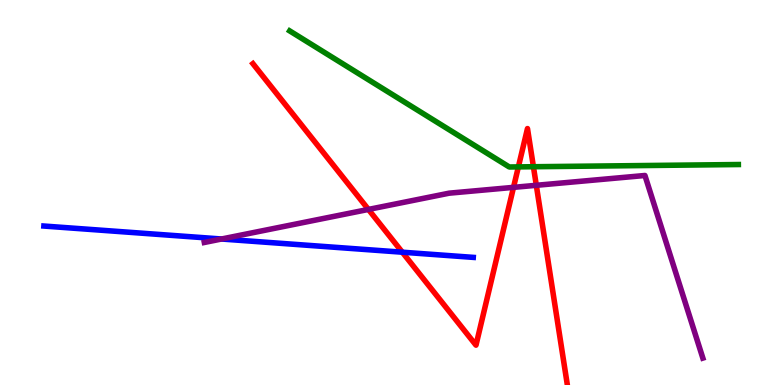[{'lines': ['blue', 'red'], 'intersections': [{'x': 5.19, 'y': 3.45}]}, {'lines': ['green', 'red'], 'intersections': [{'x': 6.69, 'y': 5.67}, {'x': 6.88, 'y': 5.67}]}, {'lines': ['purple', 'red'], 'intersections': [{'x': 4.75, 'y': 4.56}, {'x': 6.63, 'y': 5.13}, {'x': 6.92, 'y': 5.19}]}, {'lines': ['blue', 'green'], 'intersections': []}, {'lines': ['blue', 'purple'], 'intersections': [{'x': 2.86, 'y': 3.79}]}, {'lines': ['green', 'purple'], 'intersections': []}]